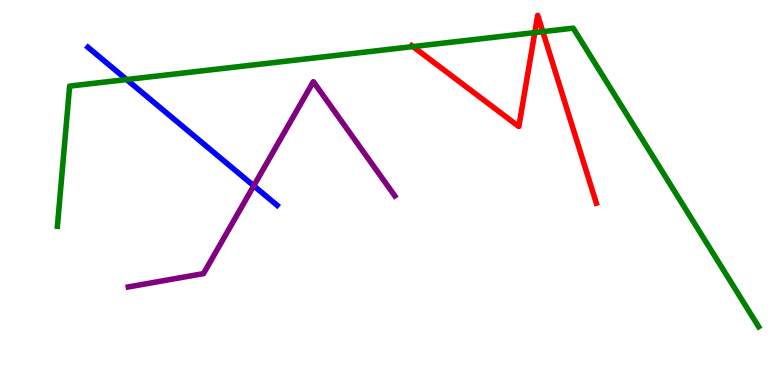[{'lines': ['blue', 'red'], 'intersections': []}, {'lines': ['green', 'red'], 'intersections': [{'x': 5.33, 'y': 8.79}, {'x': 6.9, 'y': 9.15}, {'x': 7.0, 'y': 9.18}]}, {'lines': ['purple', 'red'], 'intersections': []}, {'lines': ['blue', 'green'], 'intersections': [{'x': 1.63, 'y': 7.93}]}, {'lines': ['blue', 'purple'], 'intersections': [{'x': 3.27, 'y': 5.17}]}, {'lines': ['green', 'purple'], 'intersections': []}]